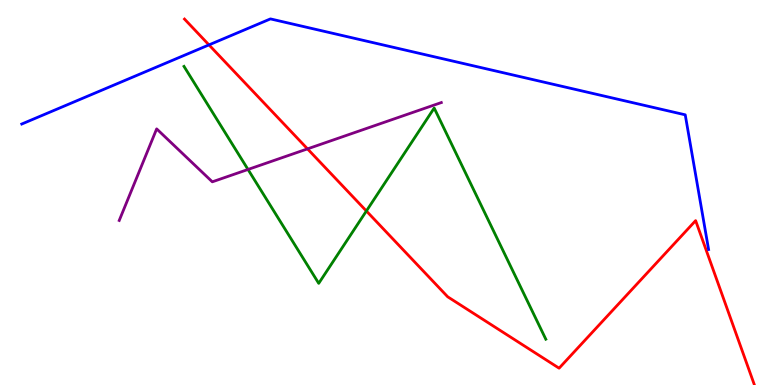[{'lines': ['blue', 'red'], 'intersections': [{'x': 2.7, 'y': 8.83}]}, {'lines': ['green', 'red'], 'intersections': [{'x': 4.73, 'y': 4.52}]}, {'lines': ['purple', 'red'], 'intersections': [{'x': 3.97, 'y': 6.13}]}, {'lines': ['blue', 'green'], 'intersections': []}, {'lines': ['blue', 'purple'], 'intersections': []}, {'lines': ['green', 'purple'], 'intersections': [{'x': 3.2, 'y': 5.6}]}]